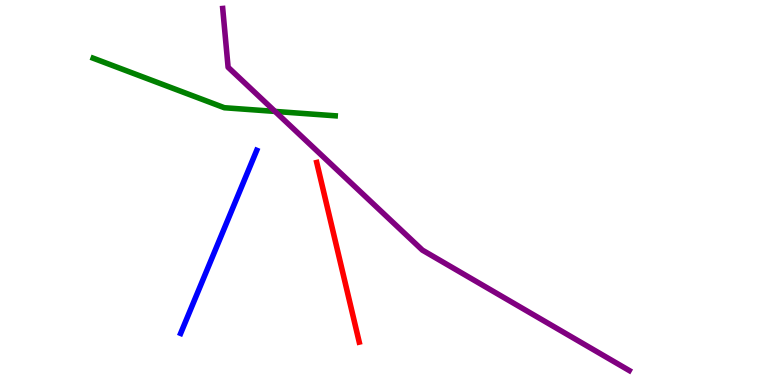[{'lines': ['blue', 'red'], 'intersections': []}, {'lines': ['green', 'red'], 'intersections': []}, {'lines': ['purple', 'red'], 'intersections': []}, {'lines': ['blue', 'green'], 'intersections': []}, {'lines': ['blue', 'purple'], 'intersections': []}, {'lines': ['green', 'purple'], 'intersections': [{'x': 3.55, 'y': 7.11}]}]